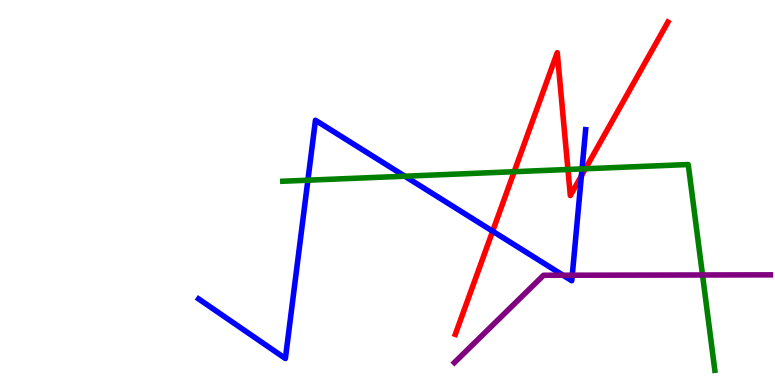[{'lines': ['blue', 'red'], 'intersections': [{'x': 6.36, 'y': 3.99}, {'x': 7.5, 'y': 5.43}]}, {'lines': ['green', 'red'], 'intersections': [{'x': 6.63, 'y': 5.54}, {'x': 7.33, 'y': 5.6}, {'x': 7.55, 'y': 5.62}]}, {'lines': ['purple', 'red'], 'intersections': []}, {'lines': ['blue', 'green'], 'intersections': [{'x': 3.97, 'y': 5.32}, {'x': 5.22, 'y': 5.42}, {'x': 7.51, 'y': 5.61}]}, {'lines': ['blue', 'purple'], 'intersections': [{'x': 7.26, 'y': 2.85}, {'x': 7.38, 'y': 2.85}]}, {'lines': ['green', 'purple'], 'intersections': [{'x': 9.06, 'y': 2.86}]}]